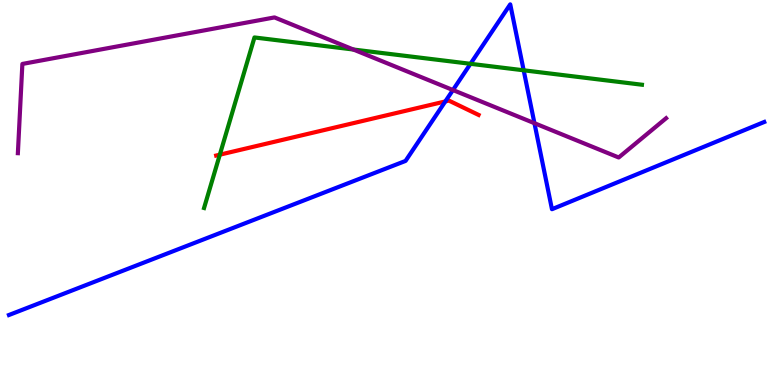[{'lines': ['blue', 'red'], 'intersections': [{'x': 5.75, 'y': 7.37}]}, {'lines': ['green', 'red'], 'intersections': [{'x': 2.84, 'y': 5.98}]}, {'lines': ['purple', 'red'], 'intersections': []}, {'lines': ['blue', 'green'], 'intersections': [{'x': 6.07, 'y': 8.34}, {'x': 6.76, 'y': 8.17}]}, {'lines': ['blue', 'purple'], 'intersections': [{'x': 5.84, 'y': 7.66}, {'x': 6.9, 'y': 6.8}]}, {'lines': ['green', 'purple'], 'intersections': [{'x': 4.56, 'y': 8.71}]}]